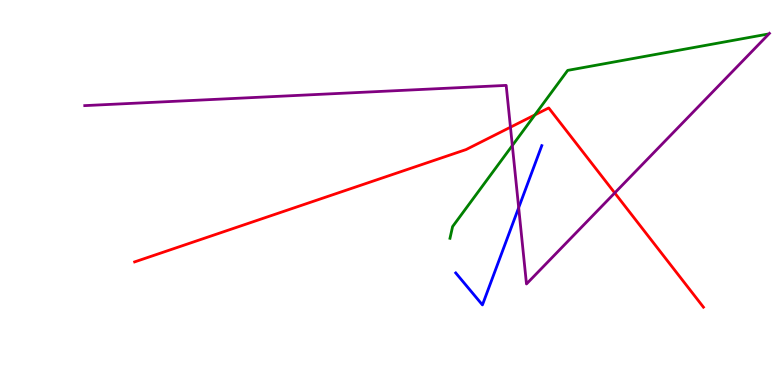[{'lines': ['blue', 'red'], 'intersections': []}, {'lines': ['green', 'red'], 'intersections': [{'x': 6.9, 'y': 7.02}]}, {'lines': ['purple', 'red'], 'intersections': [{'x': 6.59, 'y': 6.7}, {'x': 7.93, 'y': 4.99}]}, {'lines': ['blue', 'green'], 'intersections': []}, {'lines': ['blue', 'purple'], 'intersections': [{'x': 6.69, 'y': 4.61}]}, {'lines': ['green', 'purple'], 'intersections': [{'x': 6.61, 'y': 6.22}]}]